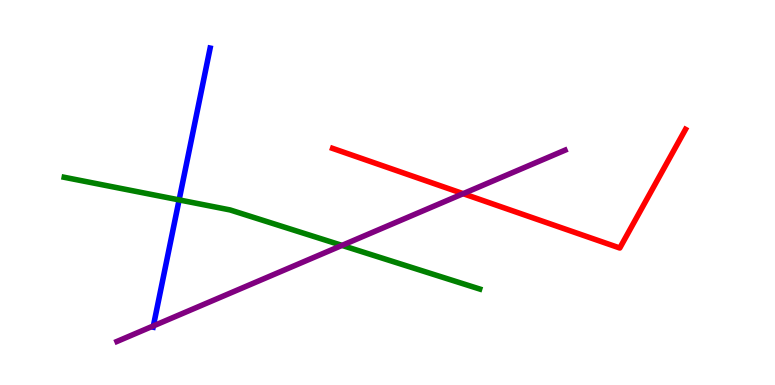[{'lines': ['blue', 'red'], 'intersections': []}, {'lines': ['green', 'red'], 'intersections': []}, {'lines': ['purple', 'red'], 'intersections': [{'x': 5.98, 'y': 4.97}]}, {'lines': ['blue', 'green'], 'intersections': [{'x': 2.31, 'y': 4.81}]}, {'lines': ['blue', 'purple'], 'intersections': [{'x': 1.98, 'y': 1.53}]}, {'lines': ['green', 'purple'], 'intersections': [{'x': 4.41, 'y': 3.63}]}]